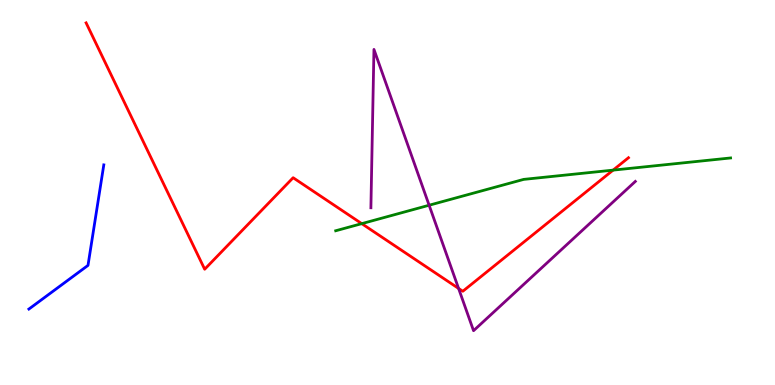[{'lines': ['blue', 'red'], 'intersections': []}, {'lines': ['green', 'red'], 'intersections': [{'x': 4.67, 'y': 4.19}, {'x': 7.91, 'y': 5.58}]}, {'lines': ['purple', 'red'], 'intersections': [{'x': 5.92, 'y': 2.51}]}, {'lines': ['blue', 'green'], 'intersections': []}, {'lines': ['blue', 'purple'], 'intersections': []}, {'lines': ['green', 'purple'], 'intersections': [{'x': 5.54, 'y': 4.67}]}]